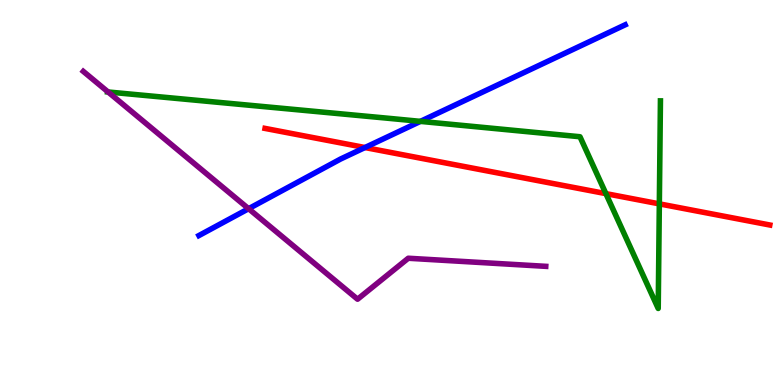[{'lines': ['blue', 'red'], 'intersections': [{'x': 4.71, 'y': 6.17}]}, {'lines': ['green', 'red'], 'intersections': [{'x': 7.82, 'y': 4.97}, {'x': 8.51, 'y': 4.7}]}, {'lines': ['purple', 'red'], 'intersections': []}, {'lines': ['blue', 'green'], 'intersections': [{'x': 5.42, 'y': 6.85}]}, {'lines': ['blue', 'purple'], 'intersections': [{'x': 3.21, 'y': 4.58}]}, {'lines': ['green', 'purple'], 'intersections': [{'x': 1.39, 'y': 7.61}]}]